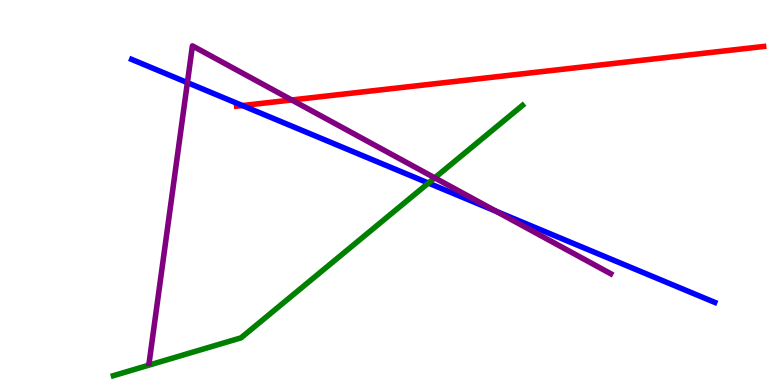[{'lines': ['blue', 'red'], 'intersections': [{'x': 3.13, 'y': 7.26}]}, {'lines': ['green', 'red'], 'intersections': []}, {'lines': ['purple', 'red'], 'intersections': [{'x': 3.76, 'y': 7.4}]}, {'lines': ['blue', 'green'], 'intersections': [{'x': 5.53, 'y': 5.25}]}, {'lines': ['blue', 'purple'], 'intersections': [{'x': 2.42, 'y': 7.85}, {'x': 6.4, 'y': 4.51}]}, {'lines': ['green', 'purple'], 'intersections': [{'x': 5.61, 'y': 5.38}]}]